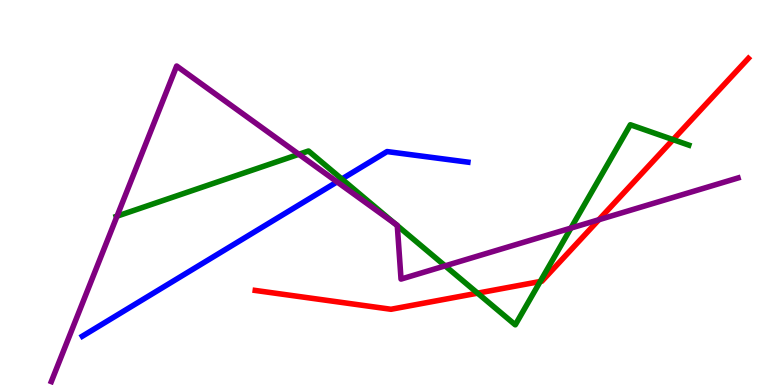[{'lines': ['blue', 'red'], 'intersections': []}, {'lines': ['green', 'red'], 'intersections': [{'x': 6.16, 'y': 2.39}, {'x': 6.97, 'y': 2.69}, {'x': 8.68, 'y': 6.37}]}, {'lines': ['purple', 'red'], 'intersections': [{'x': 7.73, 'y': 4.29}]}, {'lines': ['blue', 'green'], 'intersections': [{'x': 4.41, 'y': 5.35}]}, {'lines': ['blue', 'purple'], 'intersections': [{'x': 4.35, 'y': 5.28}]}, {'lines': ['green', 'purple'], 'intersections': [{'x': 1.51, 'y': 4.39}, {'x': 3.86, 'y': 5.99}, {'x': 5.1, 'y': 4.19}, {'x': 5.13, 'y': 4.14}, {'x': 5.74, 'y': 3.09}, {'x': 7.37, 'y': 4.08}]}]